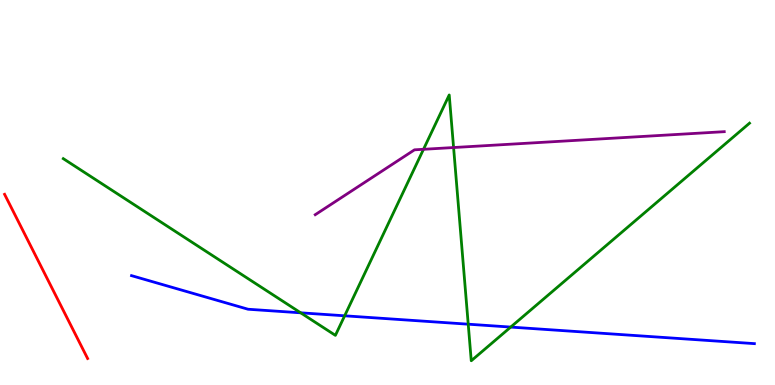[{'lines': ['blue', 'red'], 'intersections': []}, {'lines': ['green', 'red'], 'intersections': []}, {'lines': ['purple', 'red'], 'intersections': []}, {'lines': ['blue', 'green'], 'intersections': [{'x': 3.88, 'y': 1.88}, {'x': 4.45, 'y': 1.8}, {'x': 6.04, 'y': 1.58}, {'x': 6.59, 'y': 1.5}]}, {'lines': ['blue', 'purple'], 'intersections': []}, {'lines': ['green', 'purple'], 'intersections': [{'x': 5.46, 'y': 6.12}, {'x': 5.85, 'y': 6.17}]}]